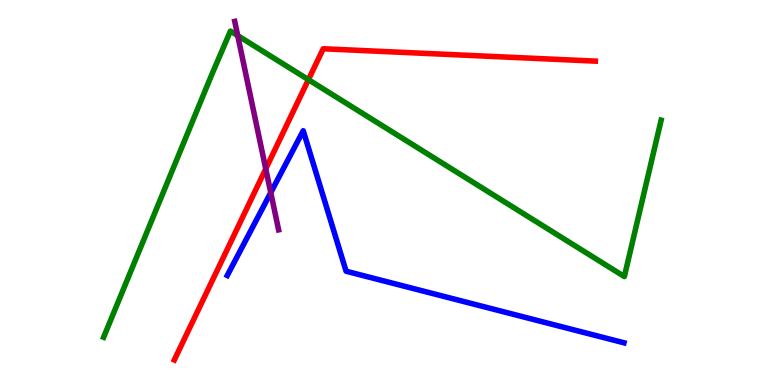[{'lines': ['blue', 'red'], 'intersections': []}, {'lines': ['green', 'red'], 'intersections': [{'x': 3.98, 'y': 7.93}]}, {'lines': ['purple', 'red'], 'intersections': [{'x': 3.43, 'y': 5.61}]}, {'lines': ['blue', 'green'], 'intersections': []}, {'lines': ['blue', 'purple'], 'intersections': [{'x': 3.49, 'y': 5.0}]}, {'lines': ['green', 'purple'], 'intersections': [{'x': 3.07, 'y': 9.07}]}]